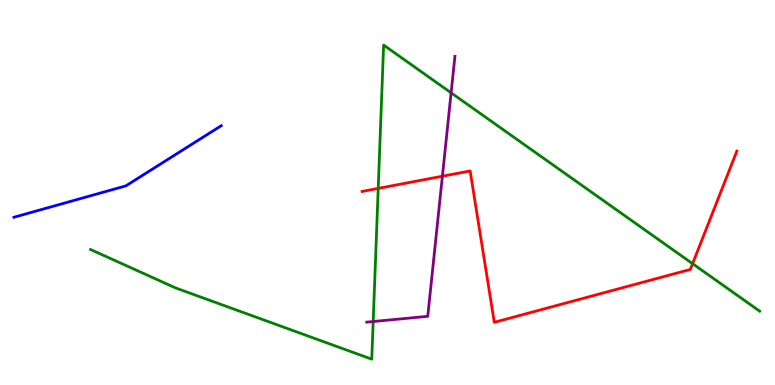[{'lines': ['blue', 'red'], 'intersections': []}, {'lines': ['green', 'red'], 'intersections': [{'x': 4.88, 'y': 5.11}, {'x': 8.94, 'y': 3.15}]}, {'lines': ['purple', 'red'], 'intersections': [{'x': 5.71, 'y': 5.42}]}, {'lines': ['blue', 'green'], 'intersections': []}, {'lines': ['blue', 'purple'], 'intersections': []}, {'lines': ['green', 'purple'], 'intersections': [{'x': 4.82, 'y': 1.65}, {'x': 5.82, 'y': 7.59}]}]